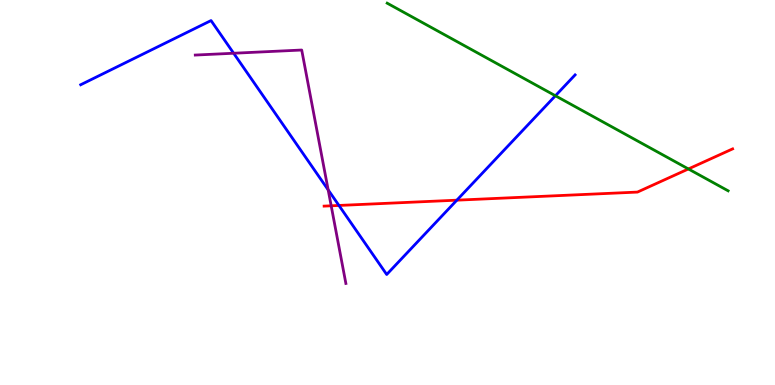[{'lines': ['blue', 'red'], 'intersections': [{'x': 4.37, 'y': 4.66}, {'x': 5.89, 'y': 4.8}]}, {'lines': ['green', 'red'], 'intersections': [{'x': 8.88, 'y': 5.61}]}, {'lines': ['purple', 'red'], 'intersections': [{'x': 4.27, 'y': 4.65}]}, {'lines': ['blue', 'green'], 'intersections': [{'x': 7.17, 'y': 7.51}]}, {'lines': ['blue', 'purple'], 'intersections': [{'x': 3.01, 'y': 8.62}, {'x': 4.23, 'y': 5.07}]}, {'lines': ['green', 'purple'], 'intersections': []}]